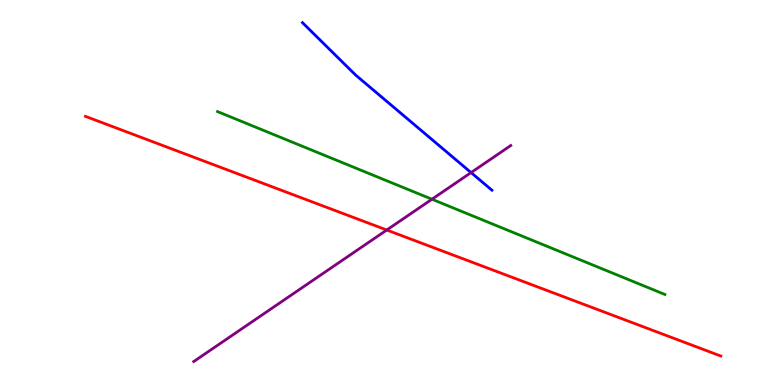[{'lines': ['blue', 'red'], 'intersections': []}, {'lines': ['green', 'red'], 'intersections': []}, {'lines': ['purple', 'red'], 'intersections': [{'x': 4.99, 'y': 4.03}]}, {'lines': ['blue', 'green'], 'intersections': []}, {'lines': ['blue', 'purple'], 'intersections': [{'x': 6.08, 'y': 5.52}]}, {'lines': ['green', 'purple'], 'intersections': [{'x': 5.57, 'y': 4.83}]}]